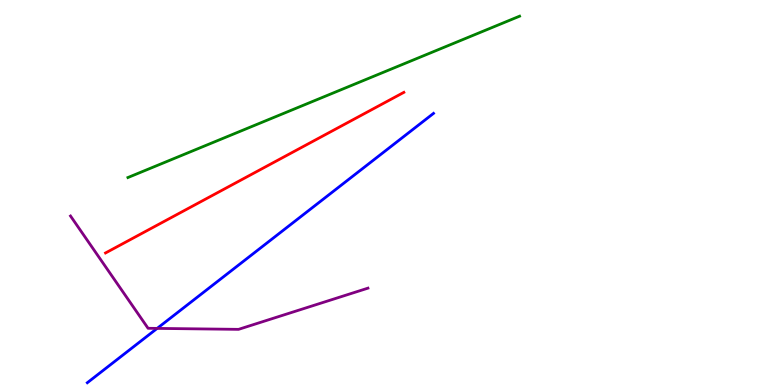[{'lines': ['blue', 'red'], 'intersections': []}, {'lines': ['green', 'red'], 'intersections': []}, {'lines': ['purple', 'red'], 'intersections': []}, {'lines': ['blue', 'green'], 'intersections': []}, {'lines': ['blue', 'purple'], 'intersections': [{'x': 2.03, 'y': 1.47}]}, {'lines': ['green', 'purple'], 'intersections': []}]